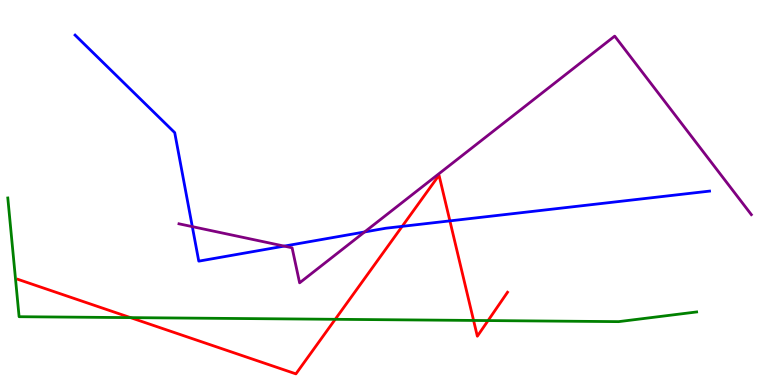[{'lines': ['blue', 'red'], 'intersections': [{'x': 5.19, 'y': 4.12}, {'x': 5.81, 'y': 4.26}]}, {'lines': ['green', 'red'], 'intersections': [{'x': 1.68, 'y': 1.75}, {'x': 4.33, 'y': 1.71}, {'x': 6.11, 'y': 1.68}, {'x': 6.3, 'y': 1.67}]}, {'lines': ['purple', 'red'], 'intersections': []}, {'lines': ['blue', 'green'], 'intersections': []}, {'lines': ['blue', 'purple'], 'intersections': [{'x': 2.48, 'y': 4.11}, {'x': 3.67, 'y': 3.61}, {'x': 4.7, 'y': 3.98}]}, {'lines': ['green', 'purple'], 'intersections': []}]